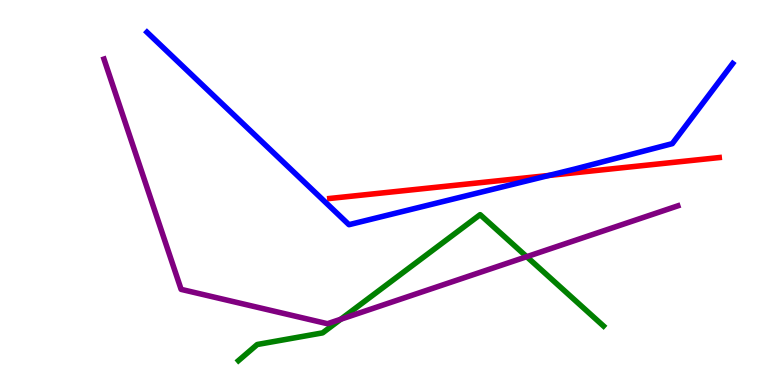[{'lines': ['blue', 'red'], 'intersections': [{'x': 7.08, 'y': 5.44}]}, {'lines': ['green', 'red'], 'intersections': []}, {'lines': ['purple', 'red'], 'intersections': []}, {'lines': ['blue', 'green'], 'intersections': []}, {'lines': ['blue', 'purple'], 'intersections': []}, {'lines': ['green', 'purple'], 'intersections': [{'x': 4.4, 'y': 1.71}, {'x': 6.8, 'y': 3.33}]}]